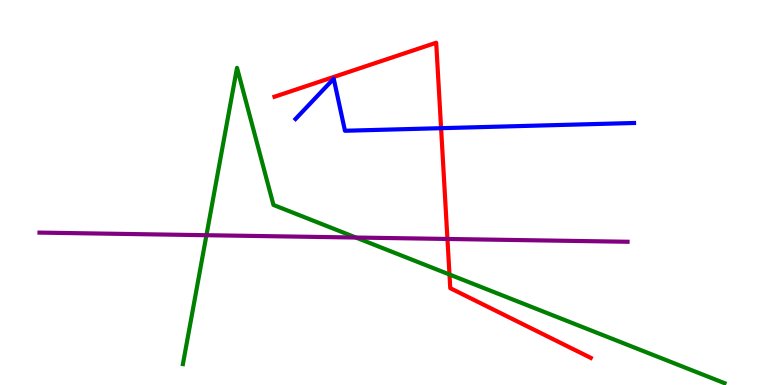[{'lines': ['blue', 'red'], 'intersections': [{'x': 5.69, 'y': 6.67}]}, {'lines': ['green', 'red'], 'intersections': [{'x': 5.8, 'y': 2.87}]}, {'lines': ['purple', 'red'], 'intersections': [{'x': 5.77, 'y': 3.79}]}, {'lines': ['blue', 'green'], 'intersections': []}, {'lines': ['blue', 'purple'], 'intersections': []}, {'lines': ['green', 'purple'], 'intersections': [{'x': 2.66, 'y': 3.89}, {'x': 4.59, 'y': 3.83}]}]